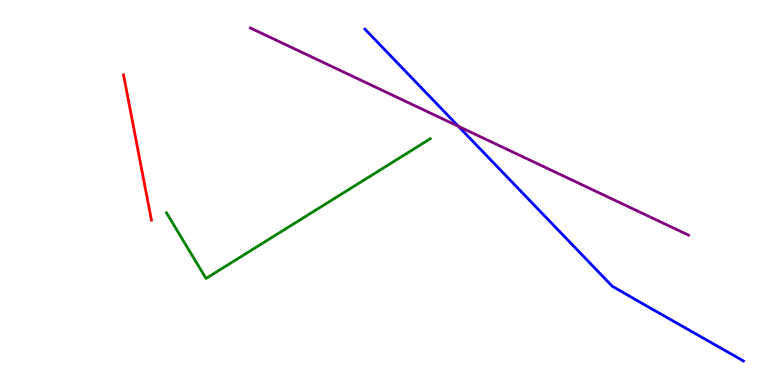[{'lines': ['blue', 'red'], 'intersections': []}, {'lines': ['green', 'red'], 'intersections': []}, {'lines': ['purple', 'red'], 'intersections': []}, {'lines': ['blue', 'green'], 'intersections': []}, {'lines': ['blue', 'purple'], 'intersections': [{'x': 5.92, 'y': 6.72}]}, {'lines': ['green', 'purple'], 'intersections': []}]